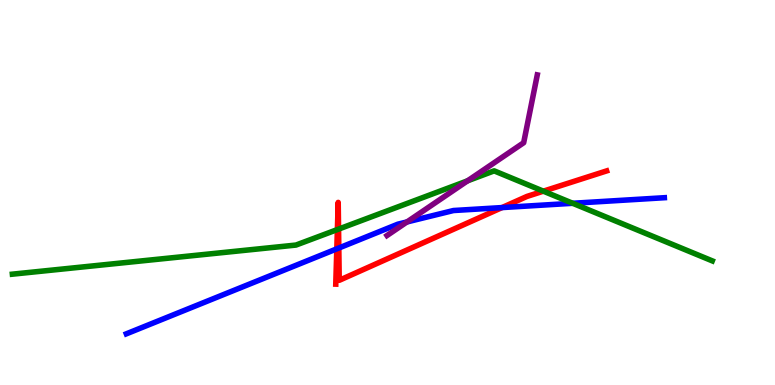[{'lines': ['blue', 'red'], 'intersections': [{'x': 4.35, 'y': 3.54}, {'x': 4.37, 'y': 3.56}, {'x': 6.48, 'y': 4.61}]}, {'lines': ['green', 'red'], 'intersections': [{'x': 4.35, 'y': 4.04}, {'x': 4.37, 'y': 4.05}, {'x': 7.01, 'y': 5.03}]}, {'lines': ['purple', 'red'], 'intersections': []}, {'lines': ['blue', 'green'], 'intersections': [{'x': 7.39, 'y': 4.72}]}, {'lines': ['blue', 'purple'], 'intersections': [{'x': 5.25, 'y': 4.24}]}, {'lines': ['green', 'purple'], 'intersections': [{'x': 6.03, 'y': 5.3}]}]